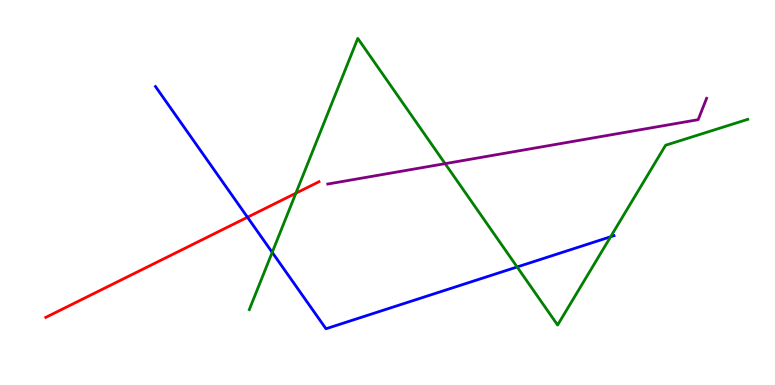[{'lines': ['blue', 'red'], 'intersections': [{'x': 3.19, 'y': 4.36}]}, {'lines': ['green', 'red'], 'intersections': [{'x': 3.82, 'y': 4.98}]}, {'lines': ['purple', 'red'], 'intersections': []}, {'lines': ['blue', 'green'], 'intersections': [{'x': 3.51, 'y': 3.45}, {'x': 6.67, 'y': 3.07}, {'x': 7.88, 'y': 3.85}]}, {'lines': ['blue', 'purple'], 'intersections': []}, {'lines': ['green', 'purple'], 'intersections': [{'x': 5.74, 'y': 5.75}]}]